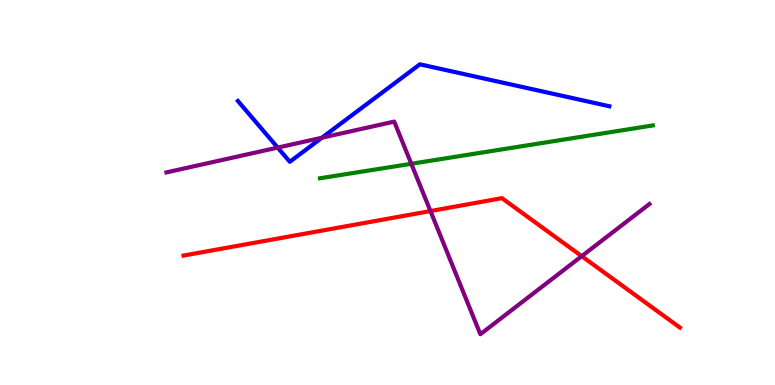[{'lines': ['blue', 'red'], 'intersections': []}, {'lines': ['green', 'red'], 'intersections': []}, {'lines': ['purple', 'red'], 'intersections': [{'x': 5.55, 'y': 4.52}, {'x': 7.51, 'y': 3.35}]}, {'lines': ['blue', 'green'], 'intersections': []}, {'lines': ['blue', 'purple'], 'intersections': [{'x': 3.58, 'y': 6.17}, {'x': 4.15, 'y': 6.42}]}, {'lines': ['green', 'purple'], 'intersections': [{'x': 5.31, 'y': 5.75}]}]